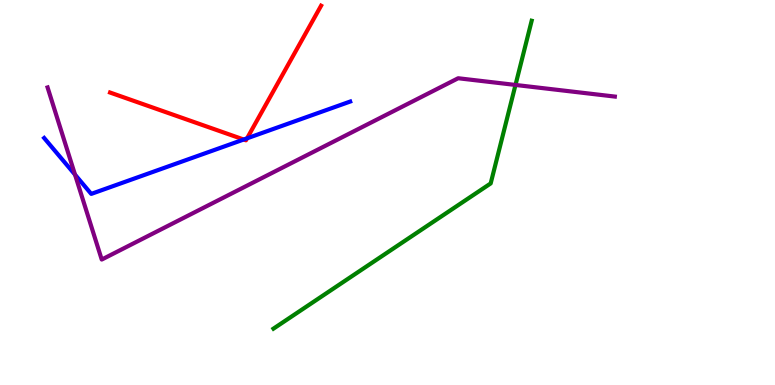[{'lines': ['blue', 'red'], 'intersections': [{'x': 3.14, 'y': 6.38}, {'x': 3.19, 'y': 6.41}]}, {'lines': ['green', 'red'], 'intersections': []}, {'lines': ['purple', 'red'], 'intersections': []}, {'lines': ['blue', 'green'], 'intersections': []}, {'lines': ['blue', 'purple'], 'intersections': [{'x': 0.968, 'y': 5.46}]}, {'lines': ['green', 'purple'], 'intersections': [{'x': 6.65, 'y': 7.79}]}]